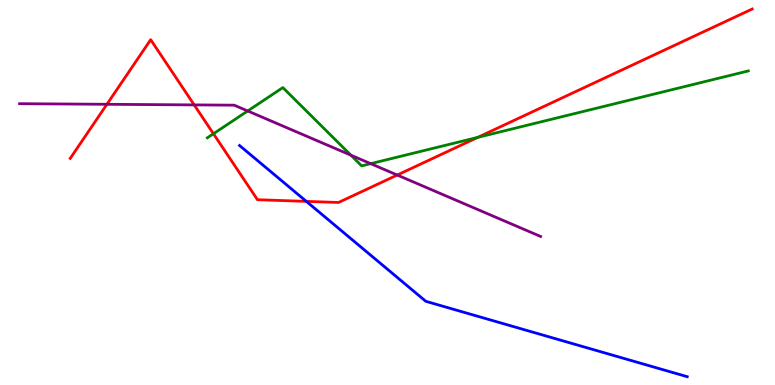[{'lines': ['blue', 'red'], 'intersections': [{'x': 3.95, 'y': 4.77}]}, {'lines': ['green', 'red'], 'intersections': [{'x': 2.75, 'y': 6.53}, {'x': 6.16, 'y': 6.43}]}, {'lines': ['purple', 'red'], 'intersections': [{'x': 1.38, 'y': 7.29}, {'x': 2.51, 'y': 7.28}, {'x': 5.13, 'y': 5.45}]}, {'lines': ['blue', 'green'], 'intersections': []}, {'lines': ['blue', 'purple'], 'intersections': []}, {'lines': ['green', 'purple'], 'intersections': [{'x': 3.2, 'y': 7.12}, {'x': 4.53, 'y': 5.97}, {'x': 4.78, 'y': 5.75}]}]